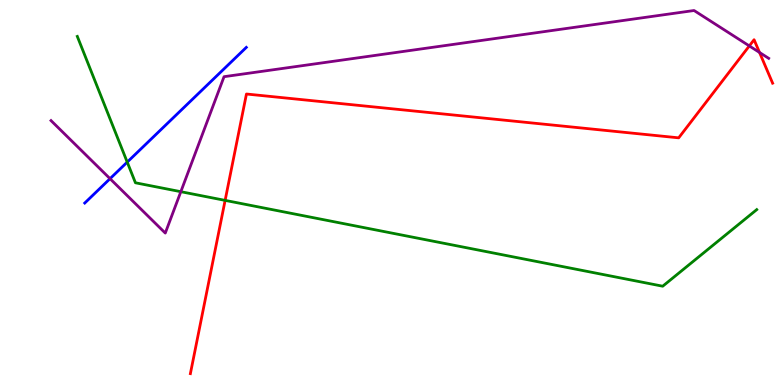[{'lines': ['blue', 'red'], 'intersections': []}, {'lines': ['green', 'red'], 'intersections': [{'x': 2.9, 'y': 4.8}]}, {'lines': ['purple', 'red'], 'intersections': [{'x': 9.67, 'y': 8.81}, {'x': 9.8, 'y': 8.64}]}, {'lines': ['blue', 'green'], 'intersections': [{'x': 1.64, 'y': 5.79}]}, {'lines': ['blue', 'purple'], 'intersections': [{'x': 1.42, 'y': 5.36}]}, {'lines': ['green', 'purple'], 'intersections': [{'x': 2.33, 'y': 5.02}]}]